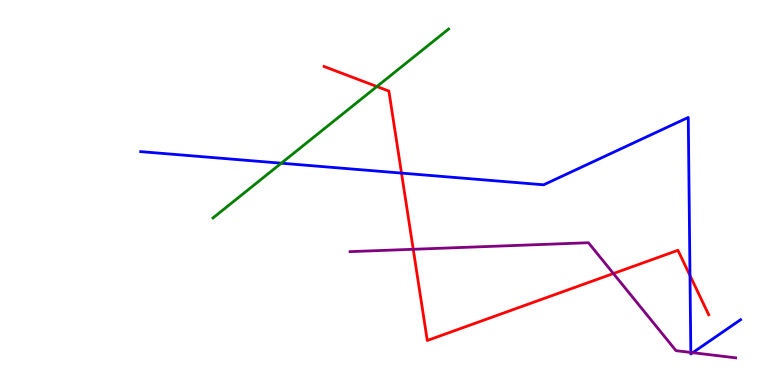[{'lines': ['blue', 'red'], 'intersections': [{'x': 5.18, 'y': 5.5}, {'x': 8.9, 'y': 2.84}]}, {'lines': ['green', 'red'], 'intersections': [{'x': 4.86, 'y': 7.75}]}, {'lines': ['purple', 'red'], 'intersections': [{'x': 5.33, 'y': 3.53}, {'x': 7.91, 'y': 2.9}]}, {'lines': ['blue', 'green'], 'intersections': [{'x': 3.63, 'y': 5.76}]}, {'lines': ['blue', 'purple'], 'intersections': [{'x': 8.91, 'y': 0.845}, {'x': 8.94, 'y': 0.84}]}, {'lines': ['green', 'purple'], 'intersections': []}]